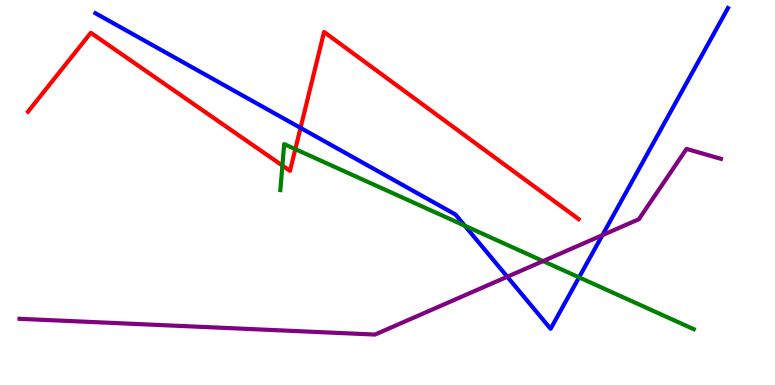[{'lines': ['blue', 'red'], 'intersections': [{'x': 3.88, 'y': 6.68}]}, {'lines': ['green', 'red'], 'intersections': [{'x': 3.64, 'y': 5.7}, {'x': 3.81, 'y': 6.13}]}, {'lines': ['purple', 'red'], 'intersections': []}, {'lines': ['blue', 'green'], 'intersections': [{'x': 6.0, 'y': 4.14}, {'x': 7.47, 'y': 2.8}]}, {'lines': ['blue', 'purple'], 'intersections': [{'x': 6.55, 'y': 2.81}, {'x': 7.77, 'y': 3.89}]}, {'lines': ['green', 'purple'], 'intersections': [{'x': 7.01, 'y': 3.22}]}]